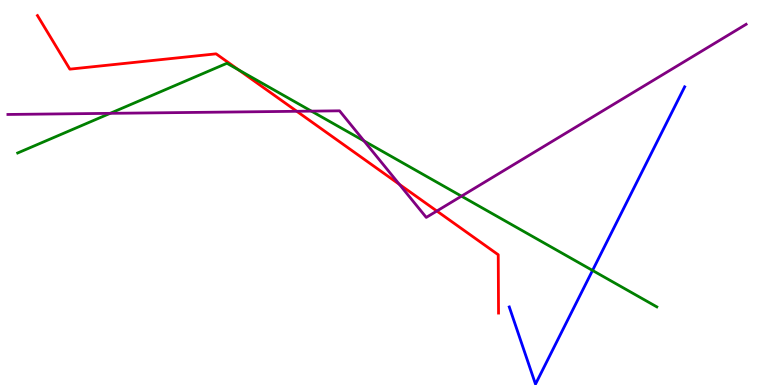[{'lines': ['blue', 'red'], 'intersections': []}, {'lines': ['green', 'red'], 'intersections': [{'x': 3.08, 'y': 8.18}]}, {'lines': ['purple', 'red'], 'intersections': [{'x': 3.83, 'y': 7.11}, {'x': 5.15, 'y': 5.21}, {'x': 5.64, 'y': 4.52}]}, {'lines': ['blue', 'green'], 'intersections': [{'x': 7.65, 'y': 2.98}]}, {'lines': ['blue', 'purple'], 'intersections': []}, {'lines': ['green', 'purple'], 'intersections': [{'x': 1.42, 'y': 7.06}, {'x': 4.02, 'y': 7.11}, {'x': 4.7, 'y': 6.34}, {'x': 5.95, 'y': 4.9}]}]